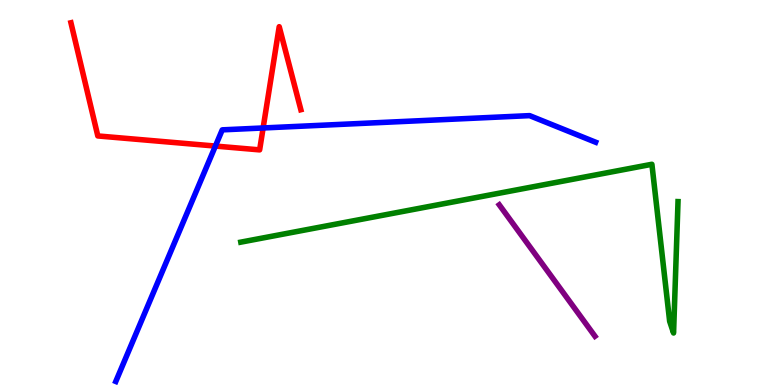[{'lines': ['blue', 'red'], 'intersections': [{'x': 2.78, 'y': 6.21}, {'x': 3.4, 'y': 6.68}]}, {'lines': ['green', 'red'], 'intersections': []}, {'lines': ['purple', 'red'], 'intersections': []}, {'lines': ['blue', 'green'], 'intersections': []}, {'lines': ['blue', 'purple'], 'intersections': []}, {'lines': ['green', 'purple'], 'intersections': []}]